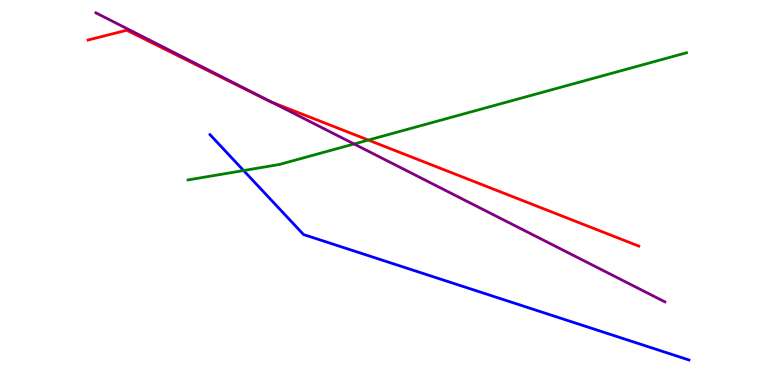[{'lines': ['blue', 'red'], 'intersections': []}, {'lines': ['green', 'red'], 'intersections': [{'x': 4.75, 'y': 6.36}]}, {'lines': ['purple', 'red'], 'intersections': [{'x': 3.51, 'y': 7.34}]}, {'lines': ['blue', 'green'], 'intersections': [{'x': 3.14, 'y': 5.57}]}, {'lines': ['blue', 'purple'], 'intersections': []}, {'lines': ['green', 'purple'], 'intersections': [{'x': 4.57, 'y': 6.26}]}]